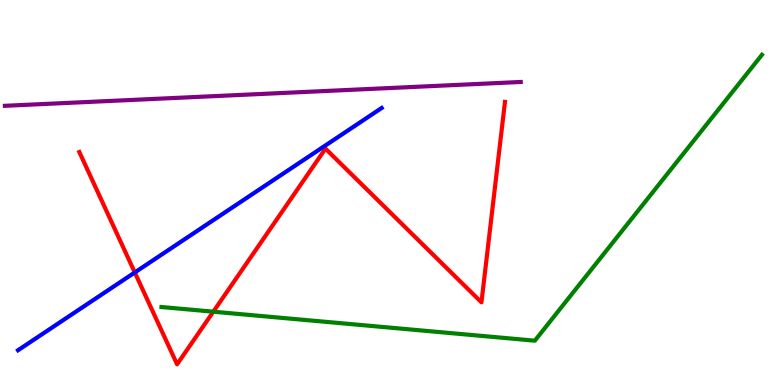[{'lines': ['blue', 'red'], 'intersections': [{'x': 1.74, 'y': 2.92}]}, {'lines': ['green', 'red'], 'intersections': [{'x': 2.75, 'y': 1.9}]}, {'lines': ['purple', 'red'], 'intersections': []}, {'lines': ['blue', 'green'], 'intersections': []}, {'lines': ['blue', 'purple'], 'intersections': []}, {'lines': ['green', 'purple'], 'intersections': []}]